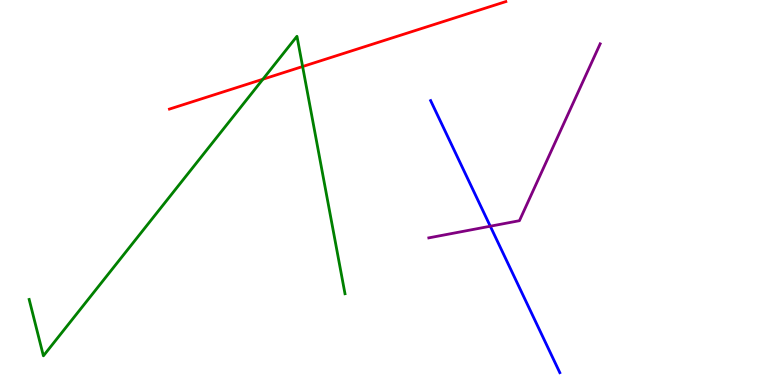[{'lines': ['blue', 'red'], 'intersections': []}, {'lines': ['green', 'red'], 'intersections': [{'x': 3.39, 'y': 7.94}, {'x': 3.9, 'y': 8.27}]}, {'lines': ['purple', 'red'], 'intersections': []}, {'lines': ['blue', 'green'], 'intersections': []}, {'lines': ['blue', 'purple'], 'intersections': [{'x': 6.33, 'y': 4.12}]}, {'lines': ['green', 'purple'], 'intersections': []}]